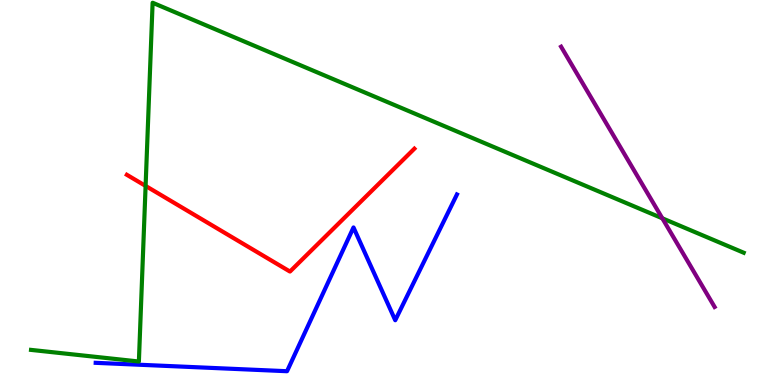[{'lines': ['blue', 'red'], 'intersections': []}, {'lines': ['green', 'red'], 'intersections': [{'x': 1.88, 'y': 5.17}]}, {'lines': ['purple', 'red'], 'intersections': []}, {'lines': ['blue', 'green'], 'intersections': []}, {'lines': ['blue', 'purple'], 'intersections': []}, {'lines': ['green', 'purple'], 'intersections': [{'x': 8.55, 'y': 4.33}]}]